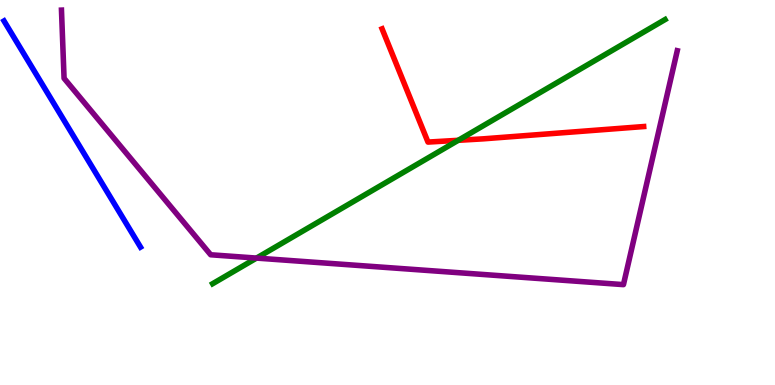[{'lines': ['blue', 'red'], 'intersections': []}, {'lines': ['green', 'red'], 'intersections': [{'x': 5.91, 'y': 6.36}]}, {'lines': ['purple', 'red'], 'intersections': []}, {'lines': ['blue', 'green'], 'intersections': []}, {'lines': ['blue', 'purple'], 'intersections': []}, {'lines': ['green', 'purple'], 'intersections': [{'x': 3.31, 'y': 3.3}]}]